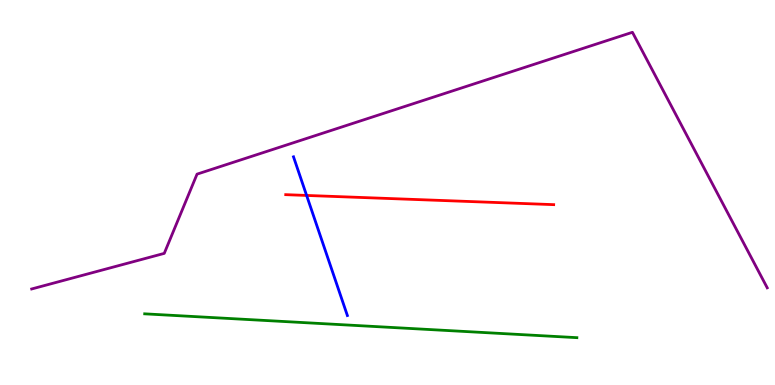[{'lines': ['blue', 'red'], 'intersections': [{'x': 3.96, 'y': 4.92}]}, {'lines': ['green', 'red'], 'intersections': []}, {'lines': ['purple', 'red'], 'intersections': []}, {'lines': ['blue', 'green'], 'intersections': []}, {'lines': ['blue', 'purple'], 'intersections': []}, {'lines': ['green', 'purple'], 'intersections': []}]